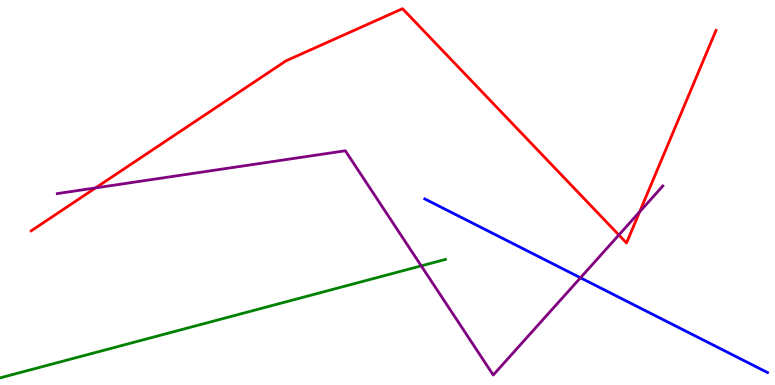[{'lines': ['blue', 'red'], 'intersections': []}, {'lines': ['green', 'red'], 'intersections': []}, {'lines': ['purple', 'red'], 'intersections': [{'x': 1.23, 'y': 5.12}, {'x': 7.99, 'y': 3.9}, {'x': 8.25, 'y': 4.5}]}, {'lines': ['blue', 'green'], 'intersections': []}, {'lines': ['blue', 'purple'], 'intersections': [{'x': 7.49, 'y': 2.78}]}, {'lines': ['green', 'purple'], 'intersections': [{'x': 5.44, 'y': 3.09}]}]